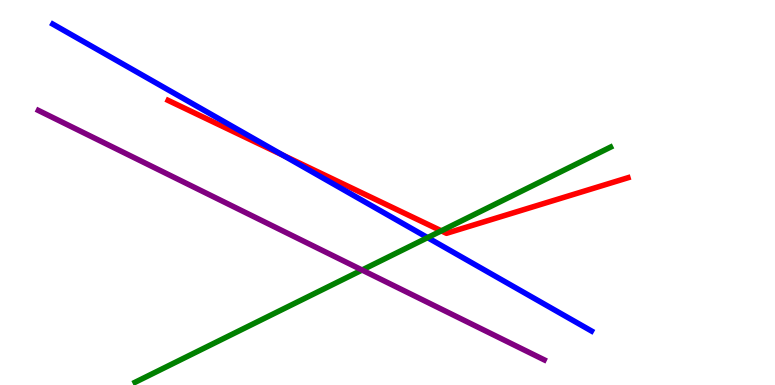[{'lines': ['blue', 'red'], 'intersections': [{'x': 3.65, 'y': 5.97}]}, {'lines': ['green', 'red'], 'intersections': [{'x': 5.69, 'y': 4.0}]}, {'lines': ['purple', 'red'], 'intersections': []}, {'lines': ['blue', 'green'], 'intersections': [{'x': 5.52, 'y': 3.83}]}, {'lines': ['blue', 'purple'], 'intersections': []}, {'lines': ['green', 'purple'], 'intersections': [{'x': 4.67, 'y': 2.99}]}]